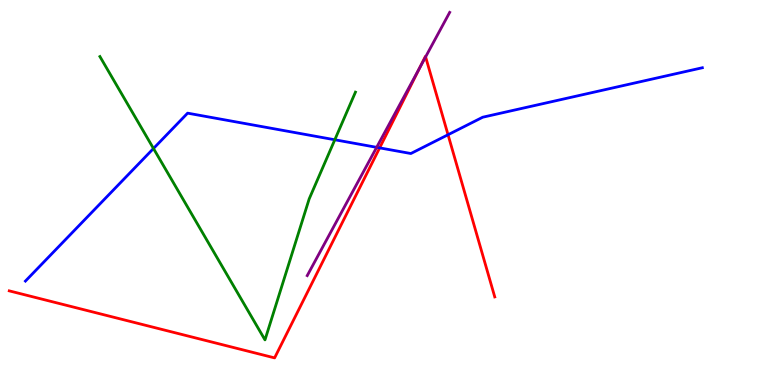[{'lines': ['blue', 'red'], 'intersections': [{'x': 4.9, 'y': 6.16}, {'x': 5.78, 'y': 6.5}]}, {'lines': ['green', 'red'], 'intersections': []}, {'lines': ['purple', 'red'], 'intersections': [{'x': 5.42, 'y': 8.25}, {'x': 5.49, 'y': 8.52}]}, {'lines': ['blue', 'green'], 'intersections': [{'x': 1.98, 'y': 6.14}, {'x': 4.32, 'y': 6.37}]}, {'lines': ['blue', 'purple'], 'intersections': [{'x': 4.86, 'y': 6.17}]}, {'lines': ['green', 'purple'], 'intersections': []}]